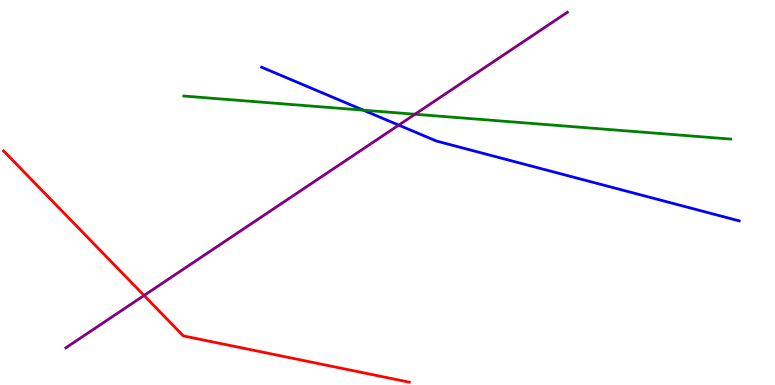[{'lines': ['blue', 'red'], 'intersections': []}, {'lines': ['green', 'red'], 'intersections': []}, {'lines': ['purple', 'red'], 'intersections': [{'x': 1.86, 'y': 2.33}]}, {'lines': ['blue', 'green'], 'intersections': [{'x': 4.69, 'y': 7.14}]}, {'lines': ['blue', 'purple'], 'intersections': [{'x': 5.14, 'y': 6.75}]}, {'lines': ['green', 'purple'], 'intersections': [{'x': 5.35, 'y': 7.03}]}]